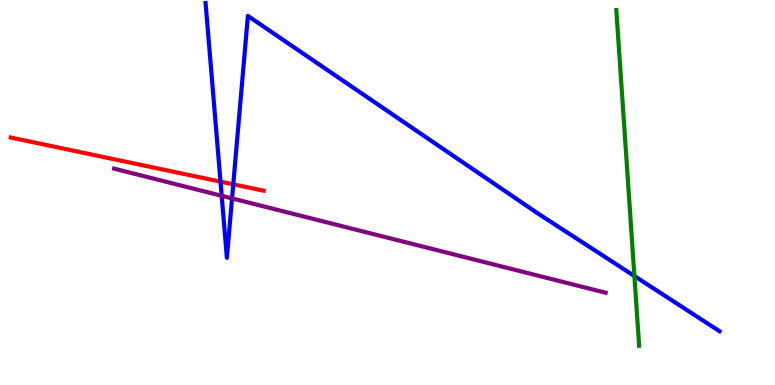[{'lines': ['blue', 'red'], 'intersections': [{'x': 2.85, 'y': 5.28}, {'x': 3.01, 'y': 5.21}]}, {'lines': ['green', 'red'], 'intersections': []}, {'lines': ['purple', 'red'], 'intersections': []}, {'lines': ['blue', 'green'], 'intersections': [{'x': 8.19, 'y': 2.83}]}, {'lines': ['blue', 'purple'], 'intersections': [{'x': 2.86, 'y': 4.91}, {'x': 2.99, 'y': 4.85}]}, {'lines': ['green', 'purple'], 'intersections': []}]